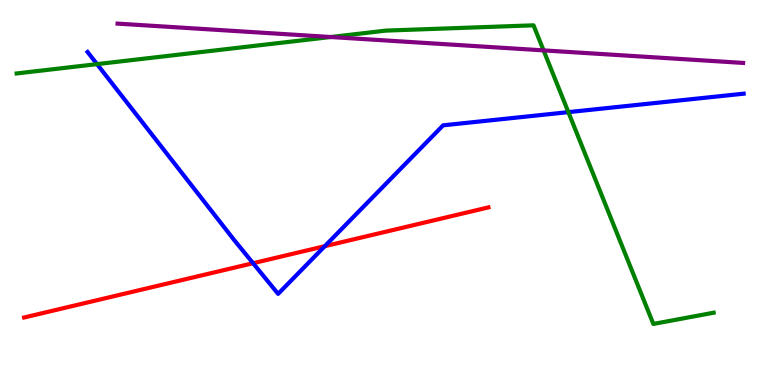[{'lines': ['blue', 'red'], 'intersections': [{'x': 3.27, 'y': 3.16}, {'x': 4.19, 'y': 3.61}]}, {'lines': ['green', 'red'], 'intersections': []}, {'lines': ['purple', 'red'], 'intersections': []}, {'lines': ['blue', 'green'], 'intersections': [{'x': 1.25, 'y': 8.33}, {'x': 7.33, 'y': 7.09}]}, {'lines': ['blue', 'purple'], 'intersections': []}, {'lines': ['green', 'purple'], 'intersections': [{'x': 4.27, 'y': 9.04}, {'x': 7.01, 'y': 8.69}]}]